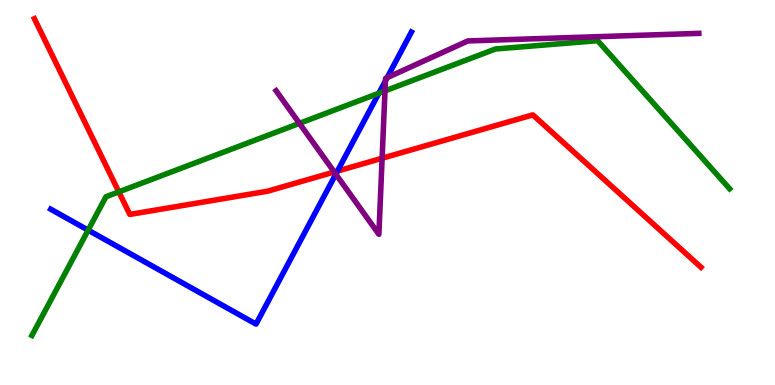[{'lines': ['blue', 'red'], 'intersections': [{'x': 4.35, 'y': 5.56}]}, {'lines': ['green', 'red'], 'intersections': [{'x': 1.53, 'y': 5.02}]}, {'lines': ['purple', 'red'], 'intersections': [{'x': 4.31, 'y': 5.53}, {'x': 4.93, 'y': 5.89}]}, {'lines': ['blue', 'green'], 'intersections': [{'x': 1.14, 'y': 4.02}, {'x': 4.89, 'y': 7.58}]}, {'lines': ['blue', 'purple'], 'intersections': [{'x': 4.33, 'y': 5.48}, {'x': 4.97, 'y': 7.9}, {'x': 5.0, 'y': 7.98}]}, {'lines': ['green', 'purple'], 'intersections': [{'x': 3.86, 'y': 6.8}, {'x': 4.97, 'y': 7.64}]}]